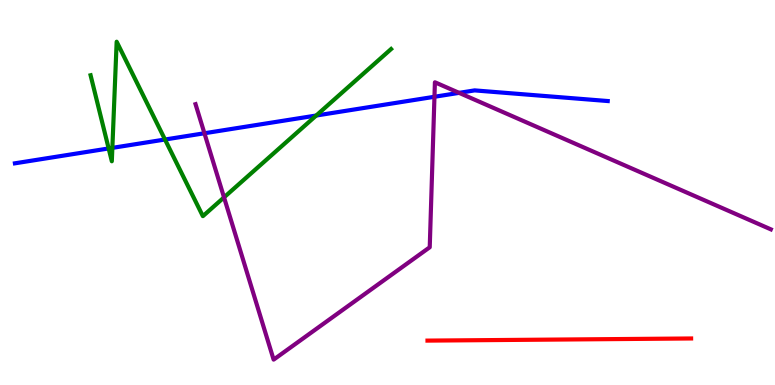[{'lines': ['blue', 'red'], 'intersections': []}, {'lines': ['green', 'red'], 'intersections': []}, {'lines': ['purple', 'red'], 'intersections': []}, {'lines': ['blue', 'green'], 'intersections': [{'x': 1.4, 'y': 6.14}, {'x': 1.45, 'y': 6.16}, {'x': 2.13, 'y': 6.38}, {'x': 4.08, 'y': 7.0}]}, {'lines': ['blue', 'purple'], 'intersections': [{'x': 2.64, 'y': 6.54}, {'x': 5.61, 'y': 7.49}, {'x': 5.92, 'y': 7.59}]}, {'lines': ['green', 'purple'], 'intersections': [{'x': 2.89, 'y': 4.87}]}]